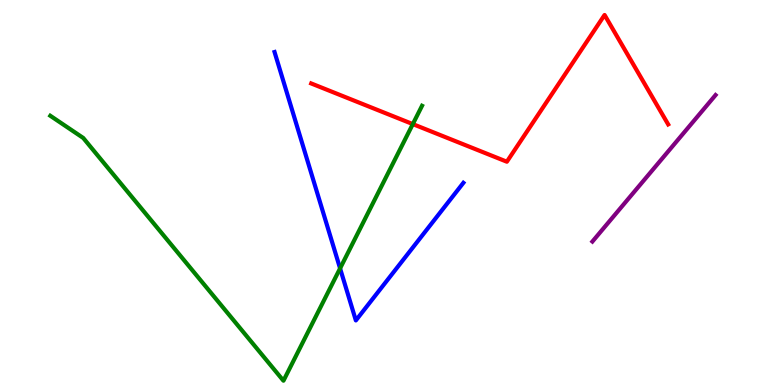[{'lines': ['blue', 'red'], 'intersections': []}, {'lines': ['green', 'red'], 'intersections': [{'x': 5.33, 'y': 6.78}]}, {'lines': ['purple', 'red'], 'intersections': []}, {'lines': ['blue', 'green'], 'intersections': [{'x': 4.39, 'y': 3.03}]}, {'lines': ['blue', 'purple'], 'intersections': []}, {'lines': ['green', 'purple'], 'intersections': []}]